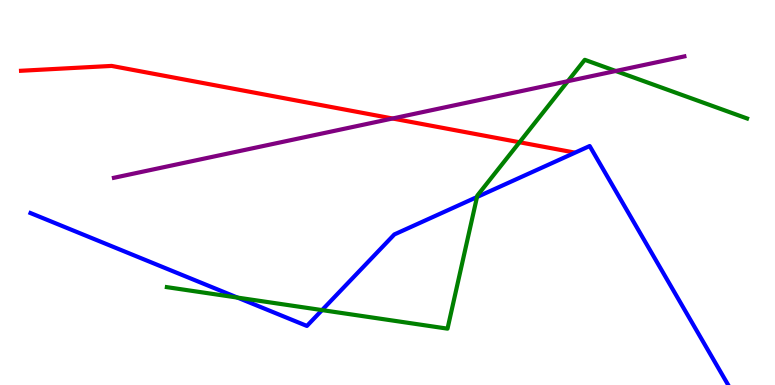[{'lines': ['blue', 'red'], 'intersections': []}, {'lines': ['green', 'red'], 'intersections': [{'x': 6.7, 'y': 6.31}]}, {'lines': ['purple', 'red'], 'intersections': [{'x': 5.07, 'y': 6.92}]}, {'lines': ['blue', 'green'], 'intersections': [{'x': 3.06, 'y': 2.27}, {'x': 4.16, 'y': 1.95}, {'x': 6.15, 'y': 4.88}]}, {'lines': ['blue', 'purple'], 'intersections': []}, {'lines': ['green', 'purple'], 'intersections': [{'x': 7.33, 'y': 7.89}, {'x': 7.94, 'y': 8.16}]}]